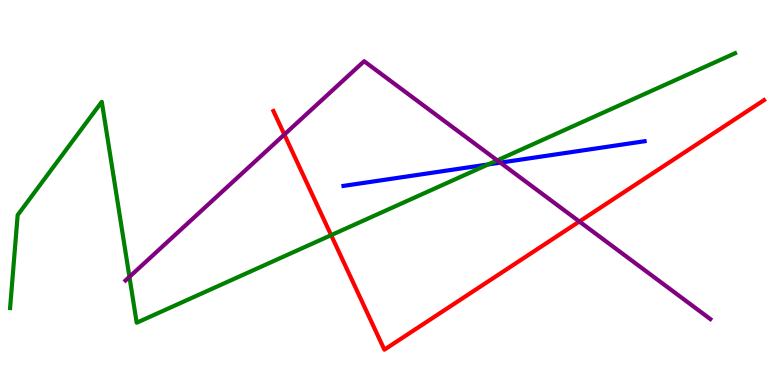[{'lines': ['blue', 'red'], 'intersections': []}, {'lines': ['green', 'red'], 'intersections': [{'x': 4.27, 'y': 3.89}]}, {'lines': ['purple', 'red'], 'intersections': [{'x': 3.67, 'y': 6.51}, {'x': 7.48, 'y': 4.25}]}, {'lines': ['blue', 'green'], 'intersections': [{'x': 6.3, 'y': 5.73}]}, {'lines': ['blue', 'purple'], 'intersections': [{'x': 6.46, 'y': 5.78}]}, {'lines': ['green', 'purple'], 'intersections': [{'x': 1.67, 'y': 2.81}, {'x': 6.42, 'y': 5.83}]}]